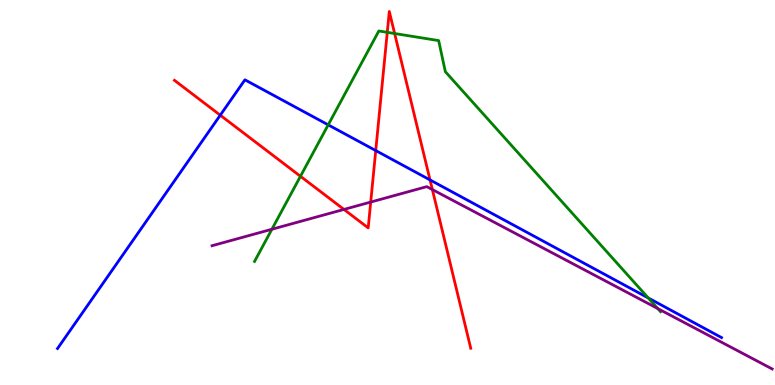[{'lines': ['blue', 'red'], 'intersections': [{'x': 2.84, 'y': 7.01}, {'x': 4.85, 'y': 6.09}, {'x': 5.55, 'y': 5.33}]}, {'lines': ['green', 'red'], 'intersections': [{'x': 3.88, 'y': 5.42}, {'x': 5.0, 'y': 9.16}, {'x': 5.09, 'y': 9.13}]}, {'lines': ['purple', 'red'], 'intersections': [{'x': 4.44, 'y': 4.56}, {'x': 4.78, 'y': 4.75}, {'x': 5.58, 'y': 5.08}]}, {'lines': ['blue', 'green'], 'intersections': [{'x': 4.23, 'y': 6.76}, {'x': 8.36, 'y': 2.26}]}, {'lines': ['blue', 'purple'], 'intersections': []}, {'lines': ['green', 'purple'], 'intersections': [{'x': 3.51, 'y': 4.05}, {'x': 8.49, 'y': 1.99}]}]